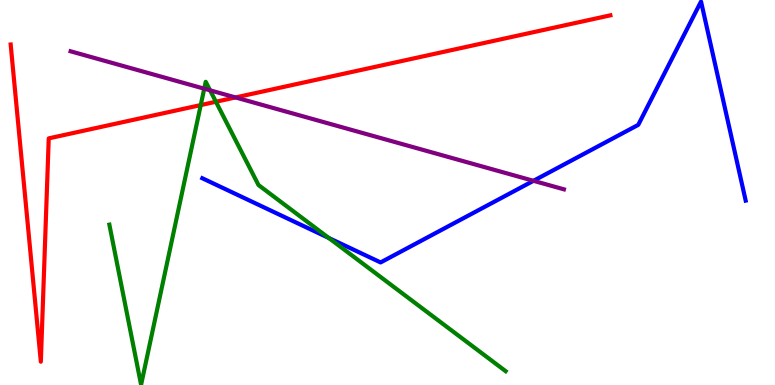[{'lines': ['blue', 'red'], 'intersections': []}, {'lines': ['green', 'red'], 'intersections': [{'x': 2.59, 'y': 7.27}, {'x': 2.79, 'y': 7.36}]}, {'lines': ['purple', 'red'], 'intersections': [{'x': 3.04, 'y': 7.47}]}, {'lines': ['blue', 'green'], 'intersections': [{'x': 4.24, 'y': 3.82}]}, {'lines': ['blue', 'purple'], 'intersections': [{'x': 6.88, 'y': 5.3}]}, {'lines': ['green', 'purple'], 'intersections': [{'x': 2.64, 'y': 7.7}, {'x': 2.71, 'y': 7.65}]}]